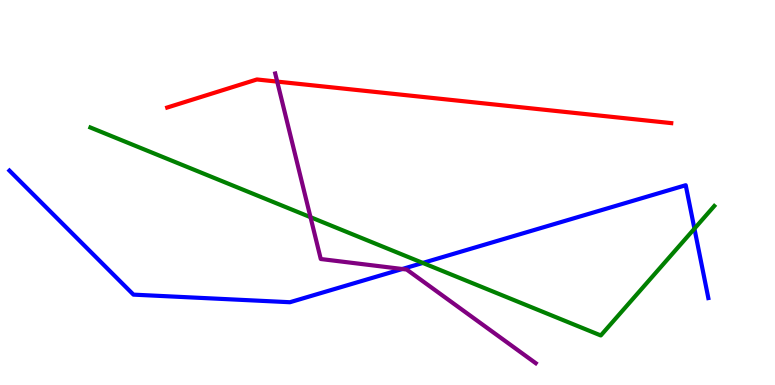[{'lines': ['blue', 'red'], 'intersections': []}, {'lines': ['green', 'red'], 'intersections': []}, {'lines': ['purple', 'red'], 'intersections': [{'x': 3.58, 'y': 7.88}]}, {'lines': ['blue', 'green'], 'intersections': [{'x': 5.46, 'y': 3.17}, {'x': 8.96, 'y': 4.06}]}, {'lines': ['blue', 'purple'], 'intersections': [{'x': 5.19, 'y': 3.01}]}, {'lines': ['green', 'purple'], 'intersections': [{'x': 4.01, 'y': 4.36}]}]